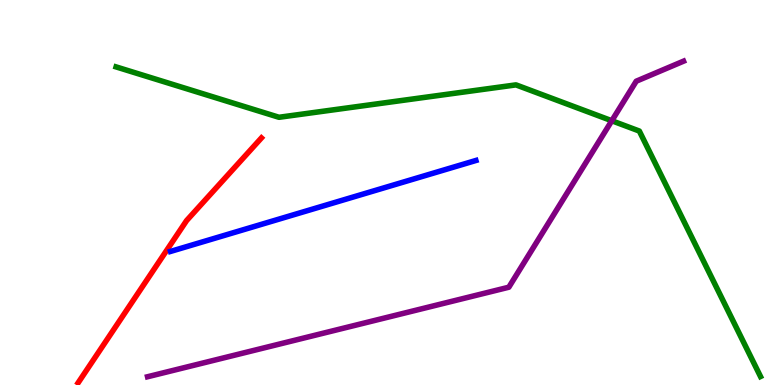[{'lines': ['blue', 'red'], 'intersections': []}, {'lines': ['green', 'red'], 'intersections': []}, {'lines': ['purple', 'red'], 'intersections': []}, {'lines': ['blue', 'green'], 'intersections': []}, {'lines': ['blue', 'purple'], 'intersections': []}, {'lines': ['green', 'purple'], 'intersections': [{'x': 7.89, 'y': 6.86}]}]